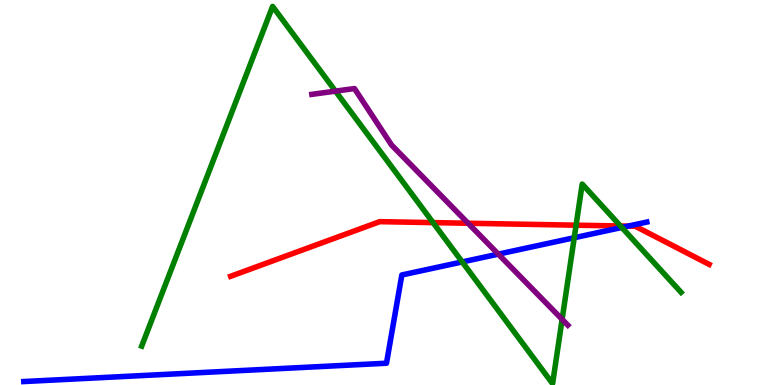[{'lines': ['blue', 'red'], 'intersections': [{'x': 8.1, 'y': 4.13}]}, {'lines': ['green', 'red'], 'intersections': [{'x': 5.59, 'y': 4.22}, {'x': 7.43, 'y': 4.15}, {'x': 8.01, 'y': 4.13}]}, {'lines': ['purple', 'red'], 'intersections': [{'x': 6.04, 'y': 4.2}]}, {'lines': ['blue', 'green'], 'intersections': [{'x': 5.96, 'y': 3.2}, {'x': 7.41, 'y': 3.82}, {'x': 8.02, 'y': 4.09}]}, {'lines': ['blue', 'purple'], 'intersections': [{'x': 6.43, 'y': 3.4}]}, {'lines': ['green', 'purple'], 'intersections': [{'x': 4.33, 'y': 7.63}, {'x': 7.25, 'y': 1.71}]}]